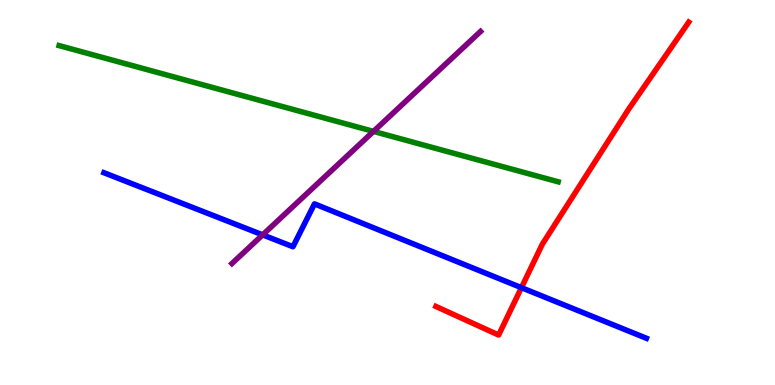[{'lines': ['blue', 'red'], 'intersections': [{'x': 6.73, 'y': 2.53}]}, {'lines': ['green', 'red'], 'intersections': []}, {'lines': ['purple', 'red'], 'intersections': []}, {'lines': ['blue', 'green'], 'intersections': []}, {'lines': ['blue', 'purple'], 'intersections': [{'x': 3.39, 'y': 3.9}]}, {'lines': ['green', 'purple'], 'intersections': [{'x': 4.82, 'y': 6.59}]}]